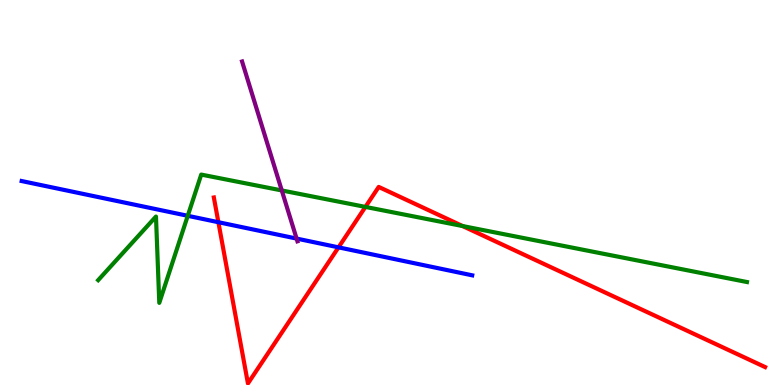[{'lines': ['blue', 'red'], 'intersections': [{'x': 2.82, 'y': 4.23}, {'x': 4.37, 'y': 3.58}]}, {'lines': ['green', 'red'], 'intersections': [{'x': 4.72, 'y': 4.63}, {'x': 5.97, 'y': 4.13}]}, {'lines': ['purple', 'red'], 'intersections': []}, {'lines': ['blue', 'green'], 'intersections': [{'x': 2.42, 'y': 4.39}]}, {'lines': ['blue', 'purple'], 'intersections': [{'x': 3.83, 'y': 3.8}]}, {'lines': ['green', 'purple'], 'intersections': [{'x': 3.64, 'y': 5.05}]}]